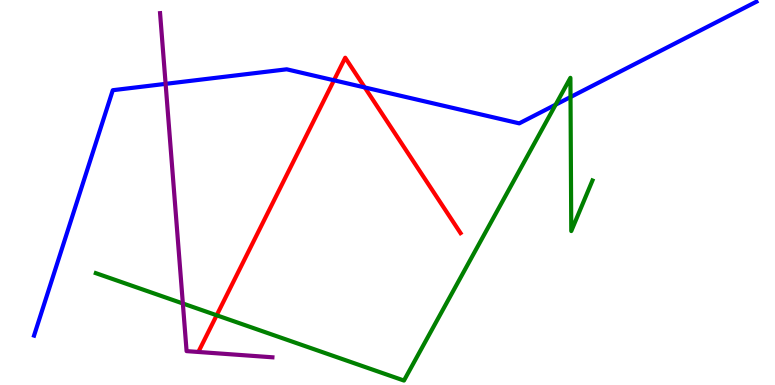[{'lines': ['blue', 'red'], 'intersections': [{'x': 4.31, 'y': 7.91}, {'x': 4.71, 'y': 7.73}]}, {'lines': ['green', 'red'], 'intersections': [{'x': 2.8, 'y': 1.81}]}, {'lines': ['purple', 'red'], 'intersections': []}, {'lines': ['blue', 'green'], 'intersections': [{'x': 7.17, 'y': 7.28}, {'x': 7.36, 'y': 7.48}]}, {'lines': ['blue', 'purple'], 'intersections': [{'x': 2.14, 'y': 7.82}]}, {'lines': ['green', 'purple'], 'intersections': [{'x': 2.36, 'y': 2.12}]}]